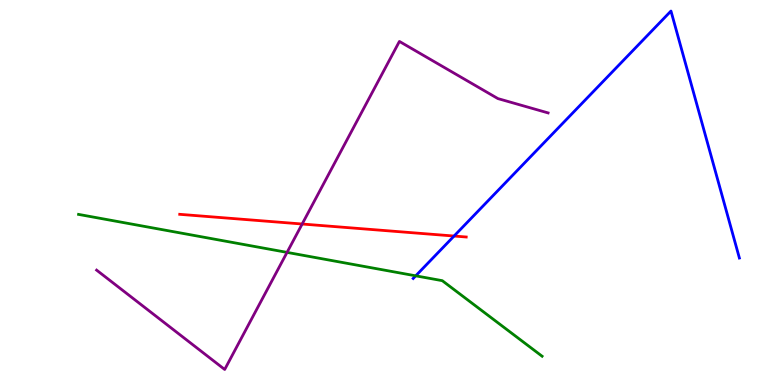[{'lines': ['blue', 'red'], 'intersections': [{'x': 5.86, 'y': 3.87}]}, {'lines': ['green', 'red'], 'intersections': []}, {'lines': ['purple', 'red'], 'intersections': [{'x': 3.9, 'y': 4.18}]}, {'lines': ['blue', 'green'], 'intersections': [{'x': 5.36, 'y': 2.84}]}, {'lines': ['blue', 'purple'], 'intersections': []}, {'lines': ['green', 'purple'], 'intersections': [{'x': 3.7, 'y': 3.44}]}]